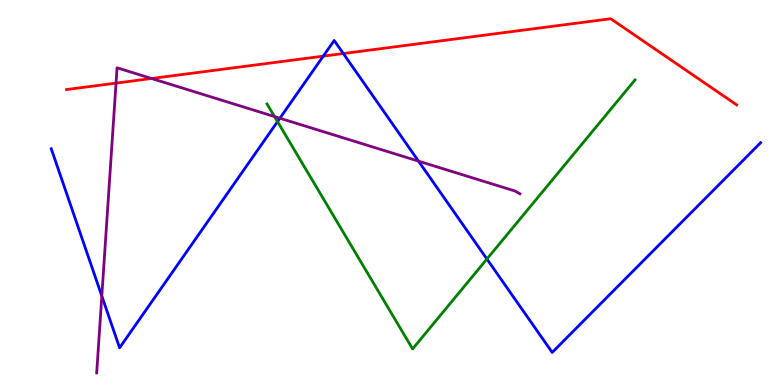[{'lines': ['blue', 'red'], 'intersections': [{'x': 4.17, 'y': 8.54}, {'x': 4.43, 'y': 8.61}]}, {'lines': ['green', 'red'], 'intersections': []}, {'lines': ['purple', 'red'], 'intersections': [{'x': 1.5, 'y': 7.84}, {'x': 1.96, 'y': 7.96}]}, {'lines': ['blue', 'green'], 'intersections': [{'x': 3.58, 'y': 6.84}, {'x': 6.28, 'y': 3.27}]}, {'lines': ['blue', 'purple'], 'intersections': [{'x': 1.31, 'y': 2.31}, {'x': 3.61, 'y': 6.93}, {'x': 5.4, 'y': 5.81}]}, {'lines': ['green', 'purple'], 'intersections': [{'x': 3.54, 'y': 6.97}]}]